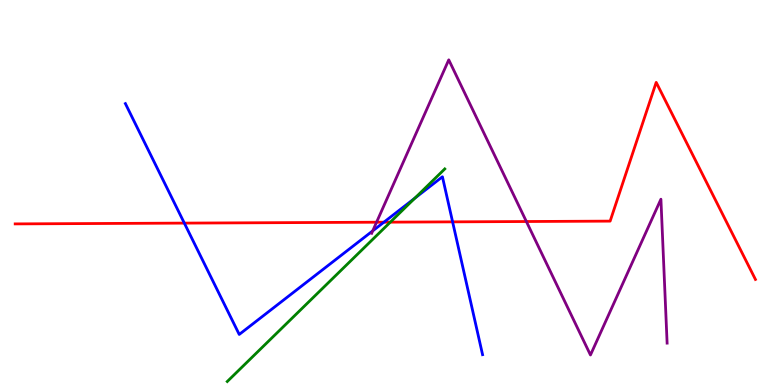[{'lines': ['blue', 'red'], 'intersections': [{'x': 2.38, 'y': 4.21}, {'x': 4.95, 'y': 4.23}, {'x': 5.84, 'y': 4.24}]}, {'lines': ['green', 'red'], 'intersections': [{'x': 5.04, 'y': 4.23}]}, {'lines': ['purple', 'red'], 'intersections': [{'x': 4.86, 'y': 4.23}, {'x': 6.79, 'y': 4.25}]}, {'lines': ['blue', 'green'], 'intersections': [{'x': 5.35, 'y': 4.85}]}, {'lines': ['blue', 'purple'], 'intersections': [{'x': 4.81, 'y': 4.0}]}, {'lines': ['green', 'purple'], 'intersections': []}]